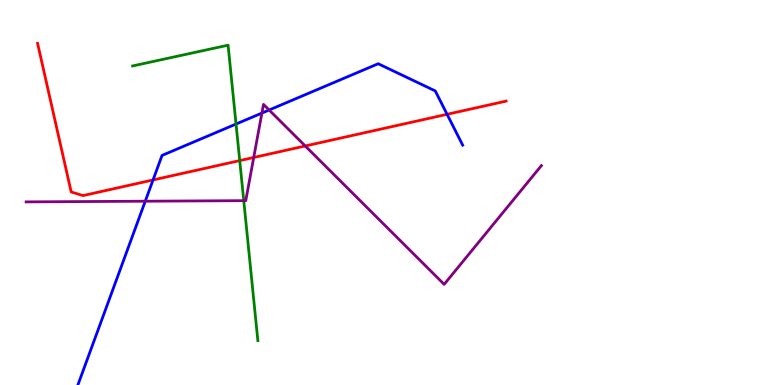[{'lines': ['blue', 'red'], 'intersections': [{'x': 1.97, 'y': 5.33}, {'x': 5.77, 'y': 7.03}]}, {'lines': ['green', 'red'], 'intersections': [{'x': 3.09, 'y': 5.83}]}, {'lines': ['purple', 'red'], 'intersections': [{'x': 3.27, 'y': 5.91}, {'x': 3.94, 'y': 6.21}]}, {'lines': ['blue', 'green'], 'intersections': [{'x': 3.05, 'y': 6.78}]}, {'lines': ['blue', 'purple'], 'intersections': [{'x': 1.87, 'y': 4.77}, {'x': 3.38, 'y': 7.06}, {'x': 3.47, 'y': 7.14}]}, {'lines': ['green', 'purple'], 'intersections': [{'x': 3.15, 'y': 4.79}]}]